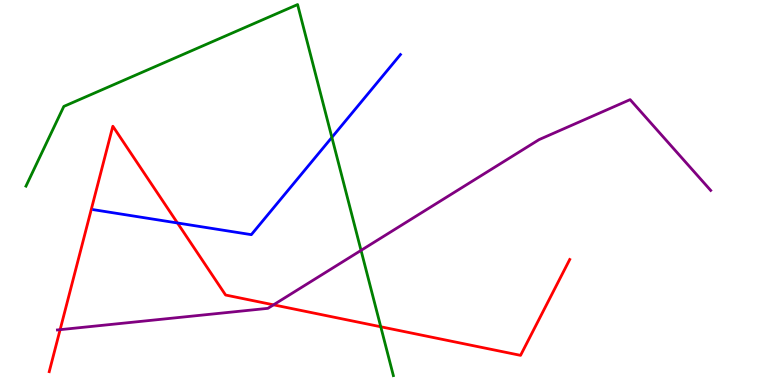[{'lines': ['blue', 'red'], 'intersections': [{'x': 2.29, 'y': 4.21}]}, {'lines': ['green', 'red'], 'intersections': [{'x': 4.91, 'y': 1.51}]}, {'lines': ['purple', 'red'], 'intersections': [{'x': 0.776, 'y': 1.44}, {'x': 3.53, 'y': 2.08}]}, {'lines': ['blue', 'green'], 'intersections': [{'x': 4.28, 'y': 6.43}]}, {'lines': ['blue', 'purple'], 'intersections': []}, {'lines': ['green', 'purple'], 'intersections': [{'x': 4.66, 'y': 3.5}]}]